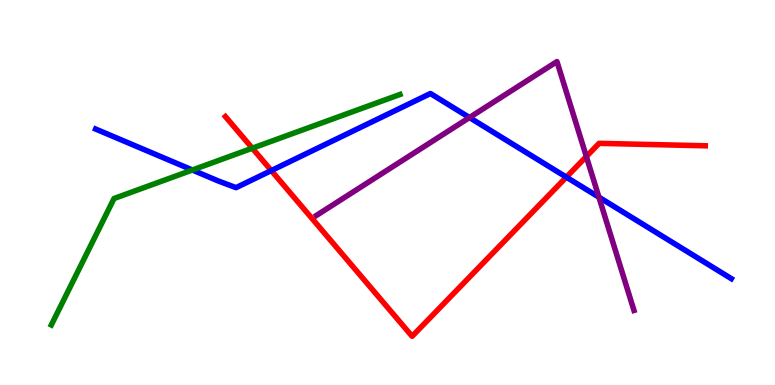[{'lines': ['blue', 'red'], 'intersections': [{'x': 3.5, 'y': 5.57}, {'x': 7.31, 'y': 5.4}]}, {'lines': ['green', 'red'], 'intersections': [{'x': 3.26, 'y': 6.15}]}, {'lines': ['purple', 'red'], 'intersections': [{'x': 7.57, 'y': 5.93}]}, {'lines': ['blue', 'green'], 'intersections': [{'x': 2.48, 'y': 5.58}]}, {'lines': ['blue', 'purple'], 'intersections': [{'x': 6.06, 'y': 6.95}, {'x': 7.73, 'y': 4.88}]}, {'lines': ['green', 'purple'], 'intersections': []}]